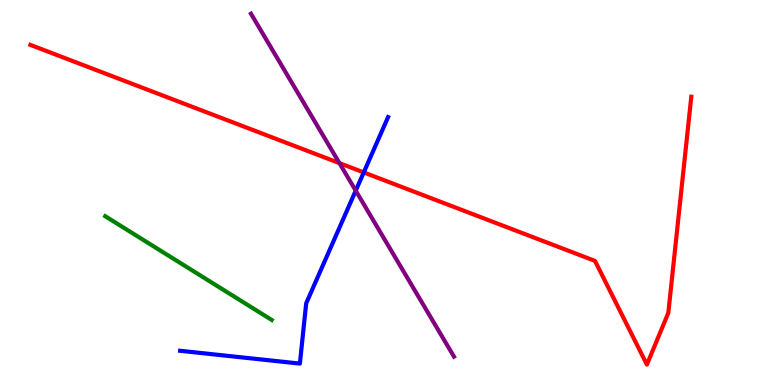[{'lines': ['blue', 'red'], 'intersections': [{'x': 4.69, 'y': 5.52}]}, {'lines': ['green', 'red'], 'intersections': []}, {'lines': ['purple', 'red'], 'intersections': [{'x': 4.38, 'y': 5.76}]}, {'lines': ['blue', 'green'], 'intersections': []}, {'lines': ['blue', 'purple'], 'intersections': [{'x': 4.59, 'y': 5.05}]}, {'lines': ['green', 'purple'], 'intersections': []}]